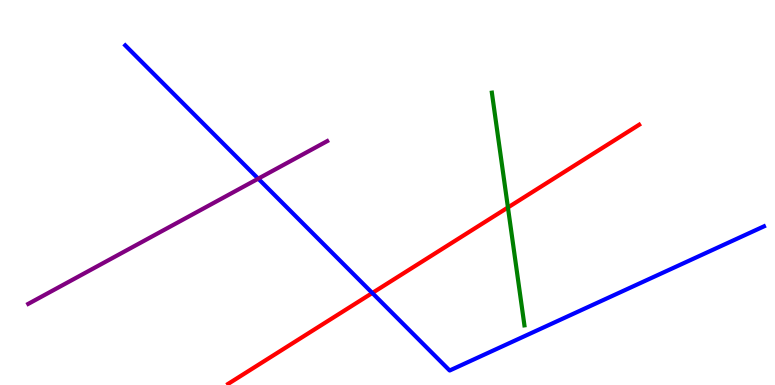[{'lines': ['blue', 'red'], 'intersections': [{'x': 4.8, 'y': 2.39}]}, {'lines': ['green', 'red'], 'intersections': [{'x': 6.55, 'y': 4.61}]}, {'lines': ['purple', 'red'], 'intersections': []}, {'lines': ['blue', 'green'], 'intersections': []}, {'lines': ['blue', 'purple'], 'intersections': [{'x': 3.33, 'y': 5.36}]}, {'lines': ['green', 'purple'], 'intersections': []}]